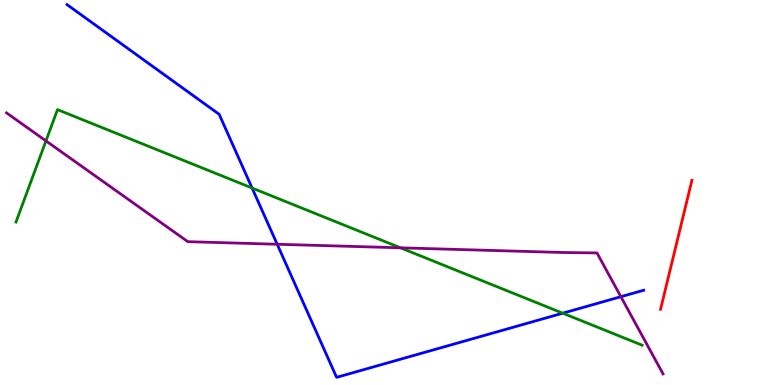[{'lines': ['blue', 'red'], 'intersections': []}, {'lines': ['green', 'red'], 'intersections': []}, {'lines': ['purple', 'red'], 'intersections': []}, {'lines': ['blue', 'green'], 'intersections': [{'x': 3.25, 'y': 5.12}, {'x': 7.26, 'y': 1.87}]}, {'lines': ['blue', 'purple'], 'intersections': [{'x': 3.58, 'y': 3.66}, {'x': 8.01, 'y': 2.29}]}, {'lines': ['green', 'purple'], 'intersections': [{'x': 0.593, 'y': 6.34}, {'x': 5.17, 'y': 3.56}]}]